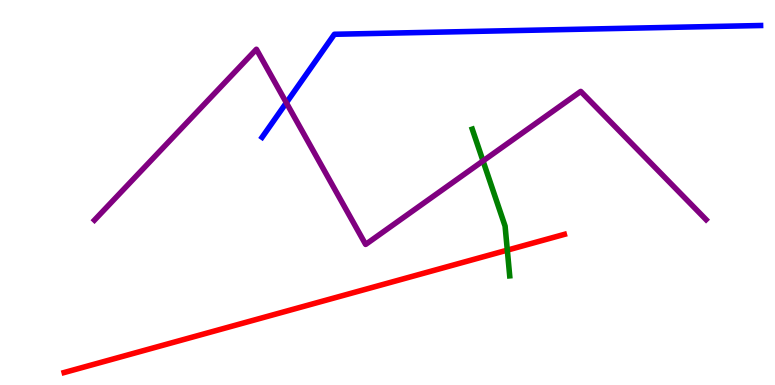[{'lines': ['blue', 'red'], 'intersections': []}, {'lines': ['green', 'red'], 'intersections': [{'x': 6.55, 'y': 3.5}]}, {'lines': ['purple', 'red'], 'intersections': []}, {'lines': ['blue', 'green'], 'intersections': []}, {'lines': ['blue', 'purple'], 'intersections': [{'x': 3.69, 'y': 7.33}]}, {'lines': ['green', 'purple'], 'intersections': [{'x': 6.23, 'y': 5.82}]}]